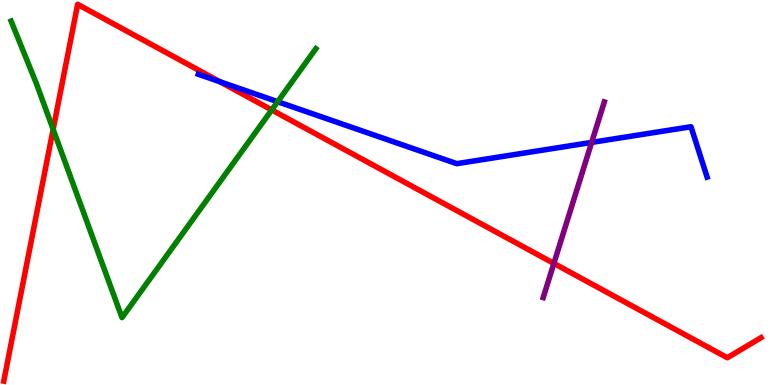[{'lines': ['blue', 'red'], 'intersections': [{'x': 2.84, 'y': 7.88}]}, {'lines': ['green', 'red'], 'intersections': [{'x': 0.686, 'y': 6.64}, {'x': 3.51, 'y': 7.14}]}, {'lines': ['purple', 'red'], 'intersections': [{'x': 7.15, 'y': 3.16}]}, {'lines': ['blue', 'green'], 'intersections': [{'x': 3.58, 'y': 7.36}]}, {'lines': ['blue', 'purple'], 'intersections': [{'x': 7.63, 'y': 6.3}]}, {'lines': ['green', 'purple'], 'intersections': []}]